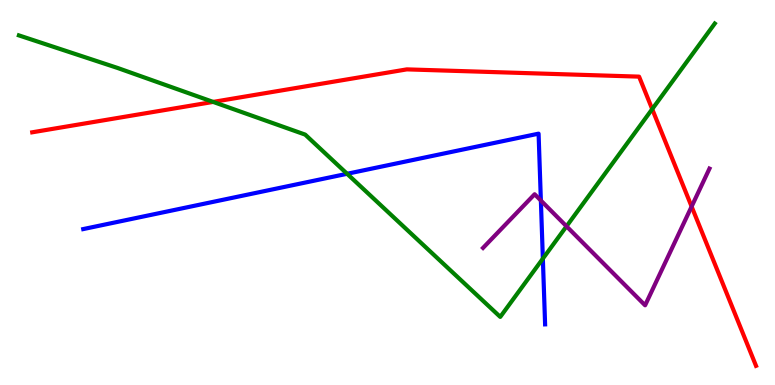[{'lines': ['blue', 'red'], 'intersections': []}, {'lines': ['green', 'red'], 'intersections': [{'x': 2.75, 'y': 7.35}, {'x': 8.42, 'y': 7.17}]}, {'lines': ['purple', 'red'], 'intersections': [{'x': 8.92, 'y': 4.64}]}, {'lines': ['blue', 'green'], 'intersections': [{'x': 4.48, 'y': 5.49}, {'x': 7.0, 'y': 3.28}]}, {'lines': ['blue', 'purple'], 'intersections': [{'x': 6.98, 'y': 4.79}]}, {'lines': ['green', 'purple'], 'intersections': [{'x': 7.31, 'y': 4.12}]}]